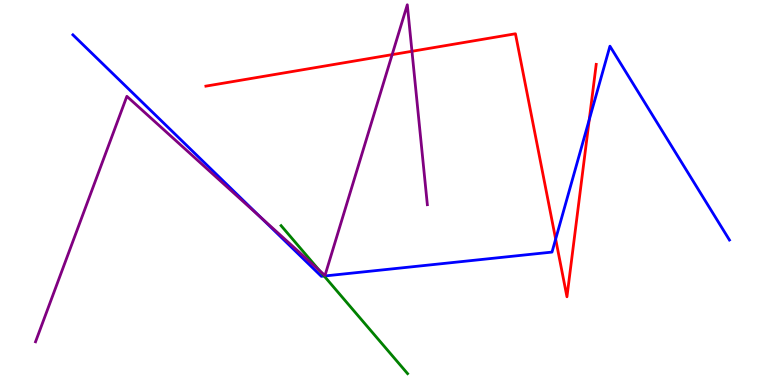[{'lines': ['blue', 'red'], 'intersections': [{'x': 7.17, 'y': 3.79}, {'x': 7.6, 'y': 6.89}]}, {'lines': ['green', 'red'], 'intersections': []}, {'lines': ['purple', 'red'], 'intersections': [{'x': 5.06, 'y': 8.58}, {'x': 5.32, 'y': 8.67}]}, {'lines': ['blue', 'green'], 'intersections': [{'x': 4.18, 'y': 2.83}]}, {'lines': ['blue', 'purple'], 'intersections': [{'x': 3.36, 'y': 4.36}]}, {'lines': ['green', 'purple'], 'intersections': [{'x': 4.12, 'y': 2.98}]}]